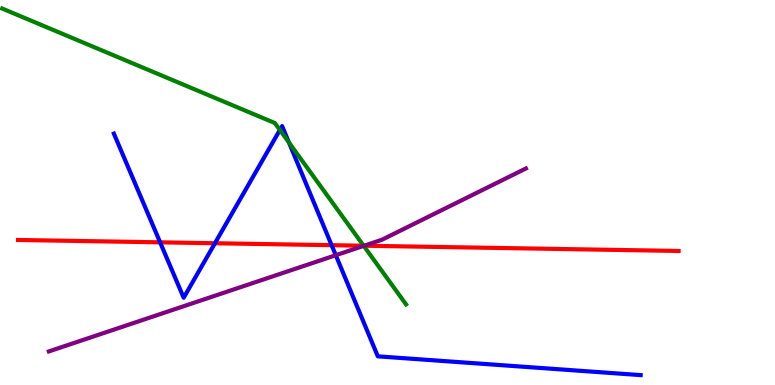[{'lines': ['blue', 'red'], 'intersections': [{'x': 2.07, 'y': 3.71}, {'x': 2.77, 'y': 3.68}, {'x': 4.28, 'y': 3.63}]}, {'lines': ['green', 'red'], 'intersections': [{'x': 4.69, 'y': 3.62}]}, {'lines': ['purple', 'red'], 'intersections': [{'x': 4.7, 'y': 3.62}]}, {'lines': ['blue', 'green'], 'intersections': [{'x': 3.61, 'y': 6.62}, {'x': 3.73, 'y': 6.3}]}, {'lines': ['blue', 'purple'], 'intersections': [{'x': 4.33, 'y': 3.37}]}, {'lines': ['green', 'purple'], 'intersections': [{'x': 4.69, 'y': 3.61}]}]